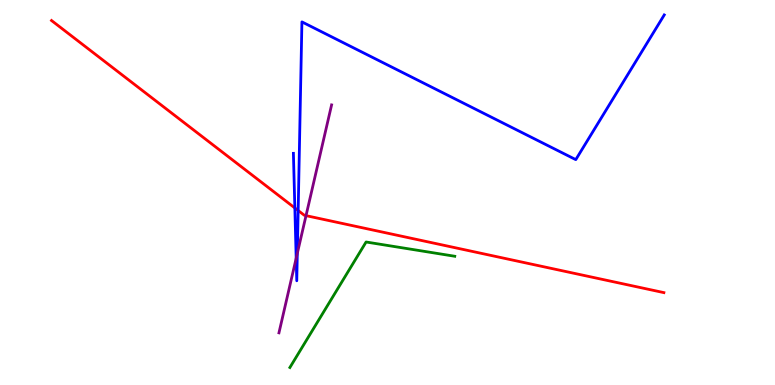[{'lines': ['blue', 'red'], 'intersections': [{'x': 3.8, 'y': 4.6}, {'x': 3.85, 'y': 4.53}]}, {'lines': ['green', 'red'], 'intersections': []}, {'lines': ['purple', 'red'], 'intersections': [{'x': 3.95, 'y': 4.4}]}, {'lines': ['blue', 'green'], 'intersections': []}, {'lines': ['blue', 'purple'], 'intersections': [{'x': 3.82, 'y': 3.29}, {'x': 3.84, 'y': 3.42}]}, {'lines': ['green', 'purple'], 'intersections': []}]